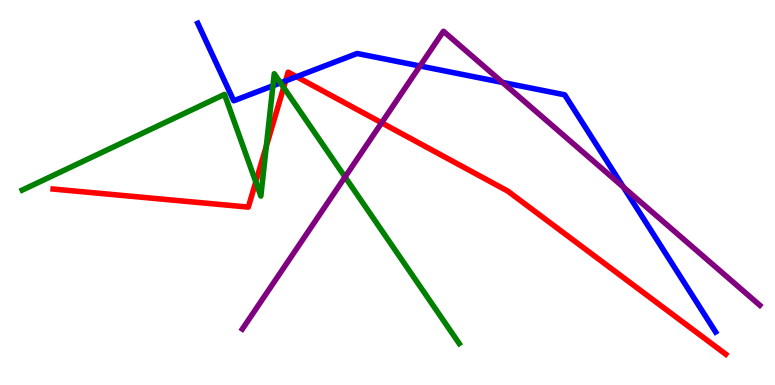[{'lines': ['blue', 'red'], 'intersections': [{'x': 3.69, 'y': 7.9}, {'x': 3.83, 'y': 8.01}]}, {'lines': ['green', 'red'], 'intersections': [{'x': 3.3, 'y': 5.28}, {'x': 3.44, 'y': 6.2}, {'x': 3.66, 'y': 7.73}]}, {'lines': ['purple', 'red'], 'intersections': [{'x': 4.92, 'y': 6.81}]}, {'lines': ['blue', 'green'], 'intersections': [{'x': 3.52, 'y': 7.77}, {'x': 3.62, 'y': 7.85}]}, {'lines': ['blue', 'purple'], 'intersections': [{'x': 5.42, 'y': 8.29}, {'x': 6.48, 'y': 7.86}, {'x': 8.04, 'y': 5.14}]}, {'lines': ['green', 'purple'], 'intersections': [{'x': 4.45, 'y': 5.4}]}]